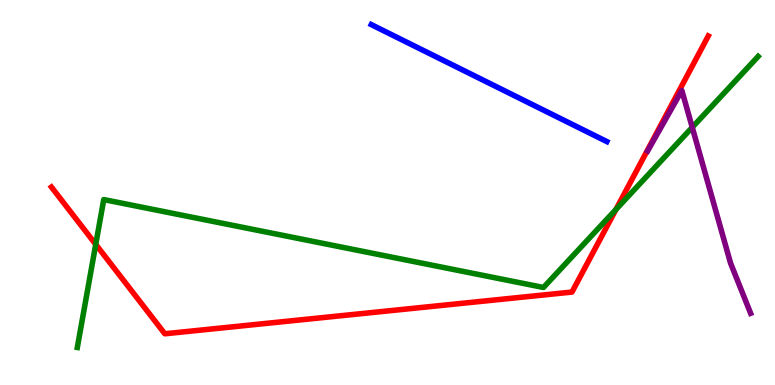[{'lines': ['blue', 'red'], 'intersections': []}, {'lines': ['green', 'red'], 'intersections': [{'x': 1.24, 'y': 3.65}, {'x': 7.95, 'y': 4.56}]}, {'lines': ['purple', 'red'], 'intersections': []}, {'lines': ['blue', 'green'], 'intersections': []}, {'lines': ['blue', 'purple'], 'intersections': []}, {'lines': ['green', 'purple'], 'intersections': [{'x': 8.93, 'y': 6.69}]}]